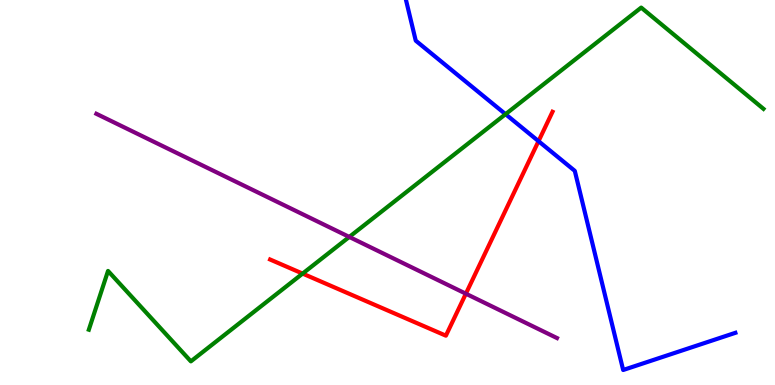[{'lines': ['blue', 'red'], 'intersections': [{'x': 6.95, 'y': 6.33}]}, {'lines': ['green', 'red'], 'intersections': [{'x': 3.9, 'y': 2.89}]}, {'lines': ['purple', 'red'], 'intersections': [{'x': 6.01, 'y': 2.37}]}, {'lines': ['blue', 'green'], 'intersections': [{'x': 6.52, 'y': 7.03}]}, {'lines': ['blue', 'purple'], 'intersections': []}, {'lines': ['green', 'purple'], 'intersections': [{'x': 4.51, 'y': 3.85}]}]